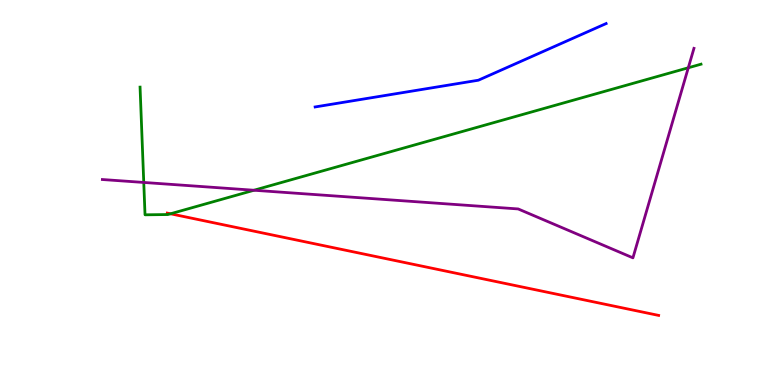[{'lines': ['blue', 'red'], 'intersections': []}, {'lines': ['green', 'red'], 'intersections': [{'x': 2.2, 'y': 4.45}]}, {'lines': ['purple', 'red'], 'intersections': []}, {'lines': ['blue', 'green'], 'intersections': []}, {'lines': ['blue', 'purple'], 'intersections': []}, {'lines': ['green', 'purple'], 'intersections': [{'x': 1.85, 'y': 5.26}, {'x': 3.28, 'y': 5.06}, {'x': 8.88, 'y': 8.24}]}]